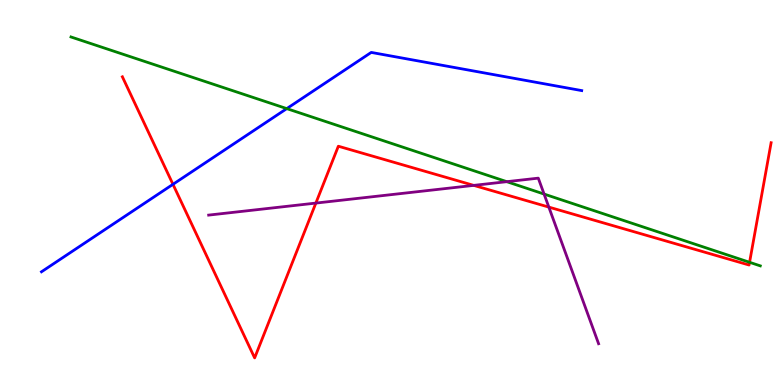[{'lines': ['blue', 'red'], 'intersections': [{'x': 2.23, 'y': 5.21}]}, {'lines': ['green', 'red'], 'intersections': [{'x': 9.67, 'y': 3.19}]}, {'lines': ['purple', 'red'], 'intersections': [{'x': 4.08, 'y': 4.73}, {'x': 6.11, 'y': 5.18}, {'x': 7.08, 'y': 4.62}]}, {'lines': ['blue', 'green'], 'intersections': [{'x': 3.7, 'y': 7.18}]}, {'lines': ['blue', 'purple'], 'intersections': []}, {'lines': ['green', 'purple'], 'intersections': [{'x': 6.54, 'y': 5.28}, {'x': 7.02, 'y': 4.96}]}]